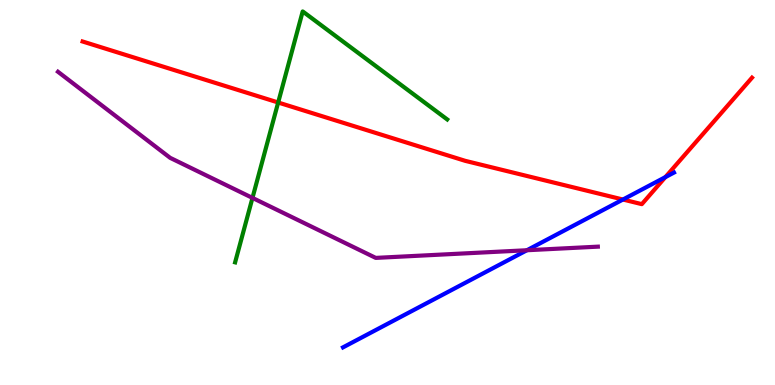[{'lines': ['blue', 'red'], 'intersections': [{'x': 8.04, 'y': 4.82}, {'x': 8.59, 'y': 5.4}]}, {'lines': ['green', 'red'], 'intersections': [{'x': 3.59, 'y': 7.34}]}, {'lines': ['purple', 'red'], 'intersections': []}, {'lines': ['blue', 'green'], 'intersections': []}, {'lines': ['blue', 'purple'], 'intersections': [{'x': 6.8, 'y': 3.5}]}, {'lines': ['green', 'purple'], 'intersections': [{'x': 3.26, 'y': 4.86}]}]